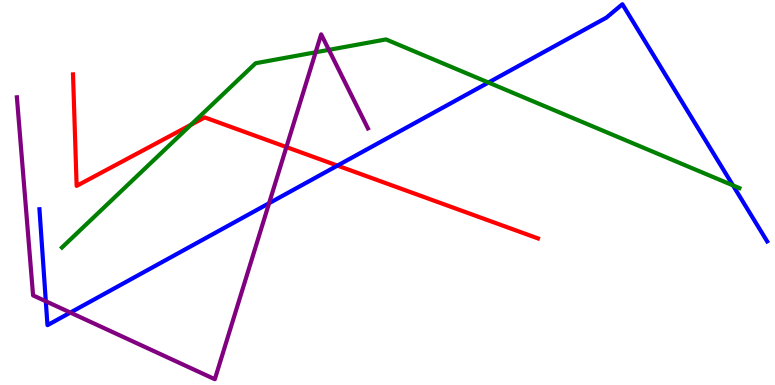[{'lines': ['blue', 'red'], 'intersections': [{'x': 4.35, 'y': 5.7}]}, {'lines': ['green', 'red'], 'intersections': [{'x': 2.46, 'y': 6.76}]}, {'lines': ['purple', 'red'], 'intersections': [{'x': 3.7, 'y': 6.18}]}, {'lines': ['blue', 'green'], 'intersections': [{'x': 6.3, 'y': 7.86}, {'x': 9.46, 'y': 5.18}]}, {'lines': ['blue', 'purple'], 'intersections': [{'x': 0.591, 'y': 2.18}, {'x': 0.908, 'y': 1.88}, {'x': 3.47, 'y': 4.72}]}, {'lines': ['green', 'purple'], 'intersections': [{'x': 4.07, 'y': 8.64}, {'x': 4.24, 'y': 8.7}]}]